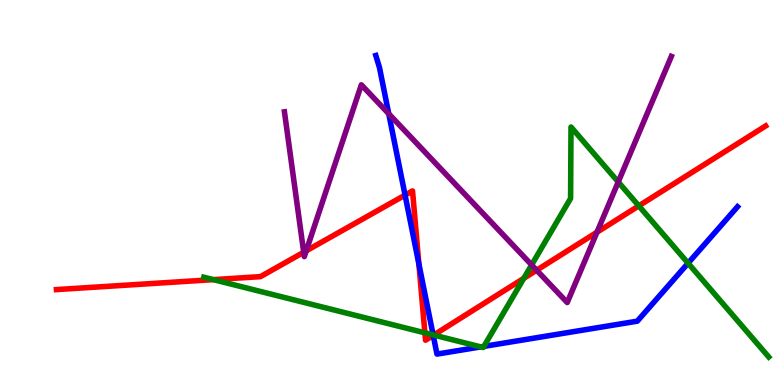[{'lines': ['blue', 'red'], 'intersections': [{'x': 5.23, 'y': 4.93}, {'x': 5.4, 'y': 3.14}, {'x': 5.59, 'y': 1.29}]}, {'lines': ['green', 'red'], 'intersections': [{'x': 2.75, 'y': 2.74}, {'x': 5.48, 'y': 1.35}, {'x': 5.6, 'y': 1.3}, {'x': 6.76, 'y': 2.77}, {'x': 8.24, 'y': 4.65}]}, {'lines': ['purple', 'red'], 'intersections': [{'x': 3.92, 'y': 3.45}, {'x': 3.95, 'y': 3.48}, {'x': 6.92, 'y': 2.98}, {'x': 7.7, 'y': 3.97}]}, {'lines': ['blue', 'green'], 'intersections': [{'x': 5.59, 'y': 1.3}, {'x': 6.2, 'y': 0.99}, {'x': 6.24, 'y': 1.0}, {'x': 8.88, 'y': 3.16}]}, {'lines': ['blue', 'purple'], 'intersections': [{'x': 5.02, 'y': 7.04}]}, {'lines': ['green', 'purple'], 'intersections': [{'x': 6.86, 'y': 3.12}, {'x': 7.98, 'y': 5.27}]}]